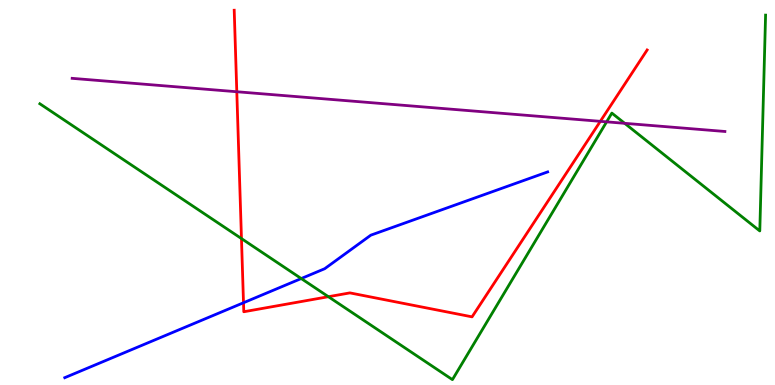[{'lines': ['blue', 'red'], 'intersections': [{'x': 3.14, 'y': 2.14}]}, {'lines': ['green', 'red'], 'intersections': [{'x': 3.12, 'y': 3.8}, {'x': 4.24, 'y': 2.29}]}, {'lines': ['purple', 'red'], 'intersections': [{'x': 3.06, 'y': 7.62}, {'x': 7.75, 'y': 6.85}]}, {'lines': ['blue', 'green'], 'intersections': [{'x': 3.89, 'y': 2.77}]}, {'lines': ['blue', 'purple'], 'intersections': []}, {'lines': ['green', 'purple'], 'intersections': [{'x': 7.83, 'y': 6.84}, {'x': 8.06, 'y': 6.8}]}]